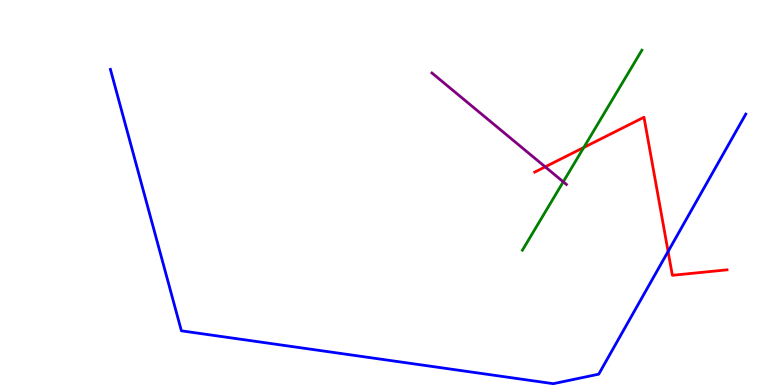[{'lines': ['blue', 'red'], 'intersections': [{'x': 8.62, 'y': 3.47}]}, {'lines': ['green', 'red'], 'intersections': [{'x': 7.53, 'y': 6.17}]}, {'lines': ['purple', 'red'], 'intersections': [{'x': 7.03, 'y': 5.67}]}, {'lines': ['blue', 'green'], 'intersections': []}, {'lines': ['blue', 'purple'], 'intersections': []}, {'lines': ['green', 'purple'], 'intersections': [{'x': 7.27, 'y': 5.28}]}]